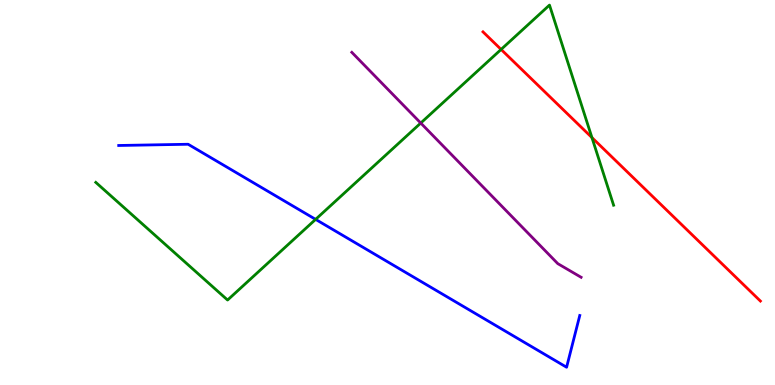[{'lines': ['blue', 'red'], 'intersections': []}, {'lines': ['green', 'red'], 'intersections': [{'x': 6.47, 'y': 8.72}, {'x': 7.64, 'y': 6.43}]}, {'lines': ['purple', 'red'], 'intersections': []}, {'lines': ['blue', 'green'], 'intersections': [{'x': 4.07, 'y': 4.3}]}, {'lines': ['blue', 'purple'], 'intersections': []}, {'lines': ['green', 'purple'], 'intersections': [{'x': 5.43, 'y': 6.8}]}]